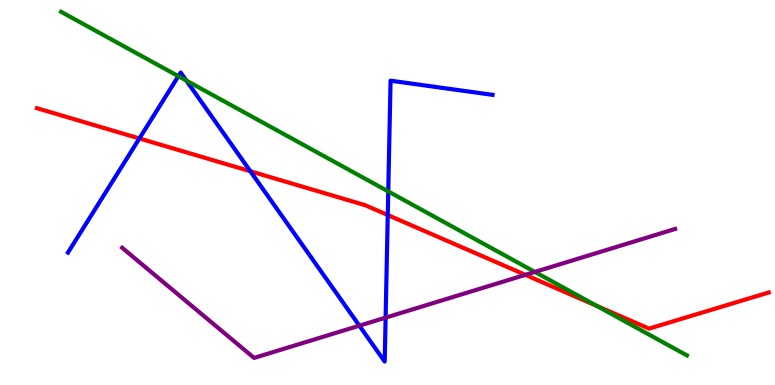[{'lines': ['blue', 'red'], 'intersections': [{'x': 1.8, 'y': 6.4}, {'x': 3.23, 'y': 5.55}, {'x': 5.0, 'y': 4.41}]}, {'lines': ['green', 'red'], 'intersections': [{'x': 7.7, 'y': 2.06}]}, {'lines': ['purple', 'red'], 'intersections': [{'x': 6.78, 'y': 2.86}]}, {'lines': ['blue', 'green'], 'intersections': [{'x': 2.3, 'y': 8.02}, {'x': 2.4, 'y': 7.91}, {'x': 5.01, 'y': 5.03}]}, {'lines': ['blue', 'purple'], 'intersections': [{'x': 4.64, 'y': 1.54}, {'x': 4.98, 'y': 1.75}]}, {'lines': ['green', 'purple'], 'intersections': [{'x': 6.9, 'y': 2.94}]}]